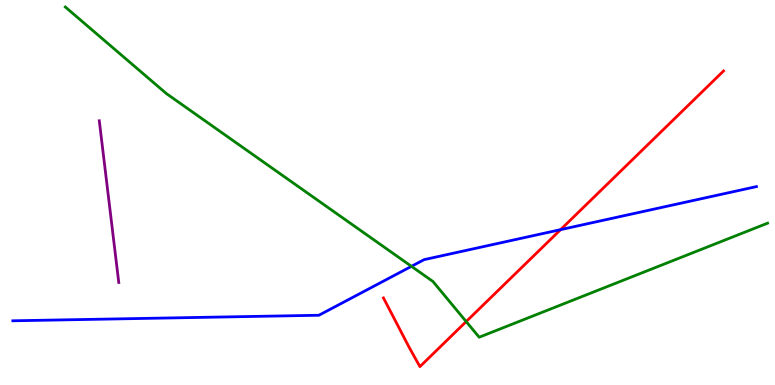[{'lines': ['blue', 'red'], 'intersections': [{'x': 7.23, 'y': 4.04}]}, {'lines': ['green', 'red'], 'intersections': [{'x': 6.02, 'y': 1.65}]}, {'lines': ['purple', 'red'], 'intersections': []}, {'lines': ['blue', 'green'], 'intersections': [{'x': 5.31, 'y': 3.08}]}, {'lines': ['blue', 'purple'], 'intersections': []}, {'lines': ['green', 'purple'], 'intersections': []}]